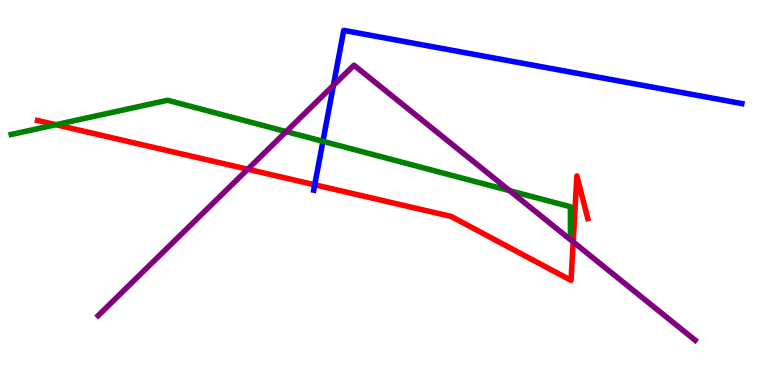[{'lines': ['blue', 'red'], 'intersections': [{'x': 4.06, 'y': 5.2}]}, {'lines': ['green', 'red'], 'intersections': [{'x': 0.72, 'y': 6.76}]}, {'lines': ['purple', 'red'], 'intersections': [{'x': 3.2, 'y': 5.6}, {'x': 7.4, 'y': 3.72}]}, {'lines': ['blue', 'green'], 'intersections': [{'x': 4.17, 'y': 6.33}]}, {'lines': ['blue', 'purple'], 'intersections': [{'x': 4.3, 'y': 7.78}]}, {'lines': ['green', 'purple'], 'intersections': [{'x': 3.69, 'y': 6.58}, {'x': 6.58, 'y': 5.05}]}]